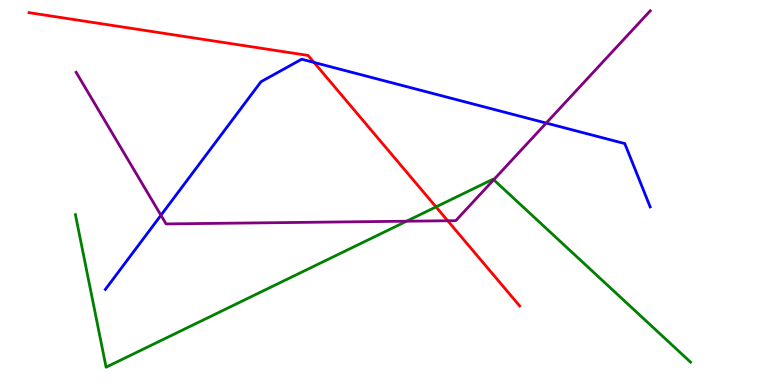[{'lines': ['blue', 'red'], 'intersections': [{'x': 4.05, 'y': 8.38}]}, {'lines': ['green', 'red'], 'intersections': [{'x': 5.63, 'y': 4.63}]}, {'lines': ['purple', 'red'], 'intersections': [{'x': 5.78, 'y': 4.27}]}, {'lines': ['blue', 'green'], 'intersections': []}, {'lines': ['blue', 'purple'], 'intersections': [{'x': 2.08, 'y': 4.41}, {'x': 7.05, 'y': 6.8}]}, {'lines': ['green', 'purple'], 'intersections': [{'x': 5.25, 'y': 4.25}, {'x': 6.37, 'y': 5.33}]}]